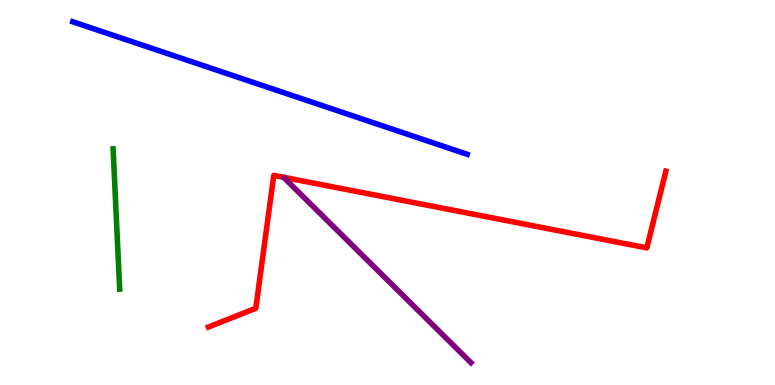[{'lines': ['blue', 'red'], 'intersections': []}, {'lines': ['green', 'red'], 'intersections': []}, {'lines': ['purple', 'red'], 'intersections': []}, {'lines': ['blue', 'green'], 'intersections': []}, {'lines': ['blue', 'purple'], 'intersections': []}, {'lines': ['green', 'purple'], 'intersections': []}]